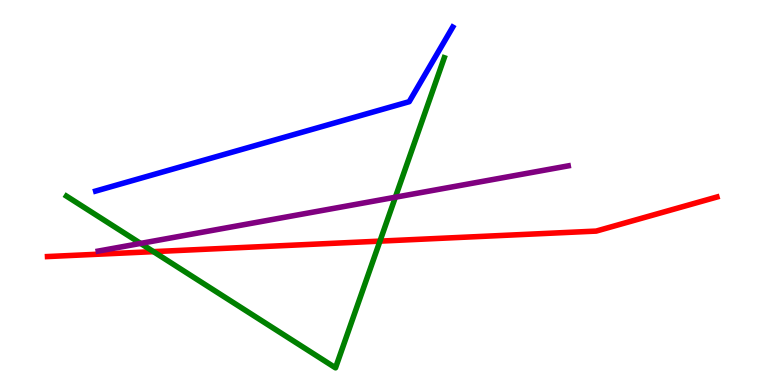[{'lines': ['blue', 'red'], 'intersections': []}, {'lines': ['green', 'red'], 'intersections': [{'x': 1.98, 'y': 3.46}, {'x': 4.9, 'y': 3.74}]}, {'lines': ['purple', 'red'], 'intersections': []}, {'lines': ['blue', 'green'], 'intersections': []}, {'lines': ['blue', 'purple'], 'intersections': []}, {'lines': ['green', 'purple'], 'intersections': [{'x': 1.81, 'y': 3.68}, {'x': 5.1, 'y': 4.88}]}]